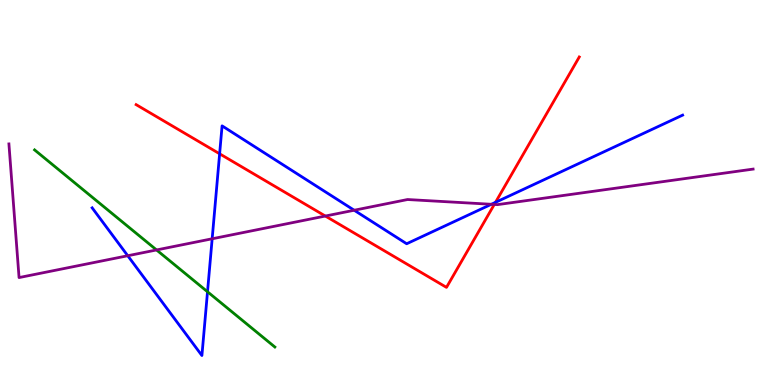[{'lines': ['blue', 'red'], 'intersections': [{'x': 2.83, 'y': 6.01}, {'x': 6.39, 'y': 4.74}]}, {'lines': ['green', 'red'], 'intersections': []}, {'lines': ['purple', 'red'], 'intersections': [{'x': 4.2, 'y': 4.39}, {'x': 6.38, 'y': 4.69}]}, {'lines': ['blue', 'green'], 'intersections': [{'x': 2.68, 'y': 2.42}]}, {'lines': ['blue', 'purple'], 'intersections': [{'x': 1.65, 'y': 3.36}, {'x': 2.74, 'y': 3.8}, {'x': 4.57, 'y': 4.54}, {'x': 6.34, 'y': 4.69}]}, {'lines': ['green', 'purple'], 'intersections': [{'x': 2.02, 'y': 3.51}]}]